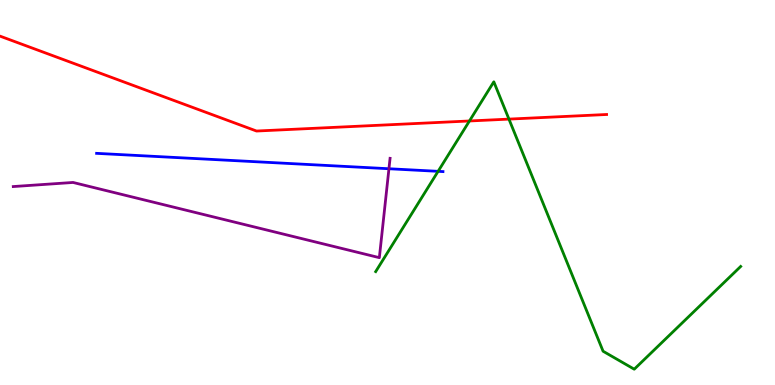[{'lines': ['blue', 'red'], 'intersections': []}, {'lines': ['green', 'red'], 'intersections': [{'x': 6.06, 'y': 6.86}, {'x': 6.57, 'y': 6.91}]}, {'lines': ['purple', 'red'], 'intersections': []}, {'lines': ['blue', 'green'], 'intersections': [{'x': 5.65, 'y': 5.55}]}, {'lines': ['blue', 'purple'], 'intersections': [{'x': 5.02, 'y': 5.62}]}, {'lines': ['green', 'purple'], 'intersections': []}]